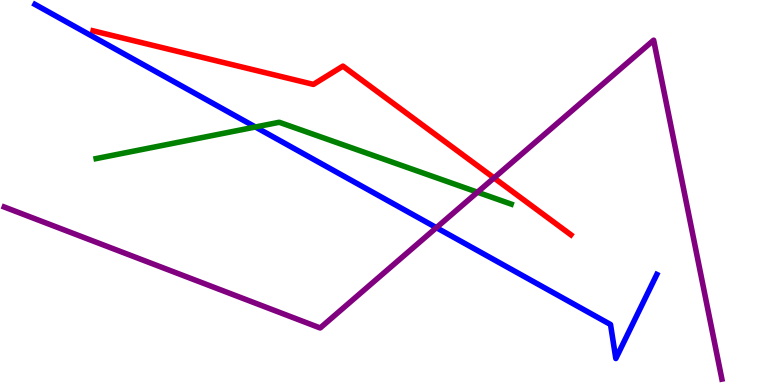[{'lines': ['blue', 'red'], 'intersections': []}, {'lines': ['green', 'red'], 'intersections': []}, {'lines': ['purple', 'red'], 'intersections': [{'x': 6.37, 'y': 5.38}]}, {'lines': ['blue', 'green'], 'intersections': [{'x': 3.3, 'y': 6.7}]}, {'lines': ['blue', 'purple'], 'intersections': [{'x': 5.63, 'y': 4.09}]}, {'lines': ['green', 'purple'], 'intersections': [{'x': 6.16, 'y': 5.01}]}]